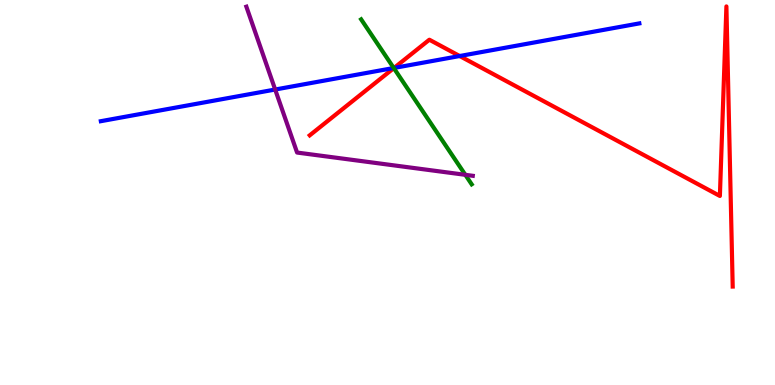[{'lines': ['blue', 'red'], 'intersections': [{'x': 5.08, 'y': 8.24}, {'x': 5.93, 'y': 8.54}]}, {'lines': ['green', 'red'], 'intersections': [{'x': 5.08, 'y': 8.23}]}, {'lines': ['purple', 'red'], 'intersections': []}, {'lines': ['blue', 'green'], 'intersections': [{'x': 5.08, 'y': 8.23}]}, {'lines': ['blue', 'purple'], 'intersections': [{'x': 3.55, 'y': 7.67}]}, {'lines': ['green', 'purple'], 'intersections': [{'x': 6.0, 'y': 5.46}]}]